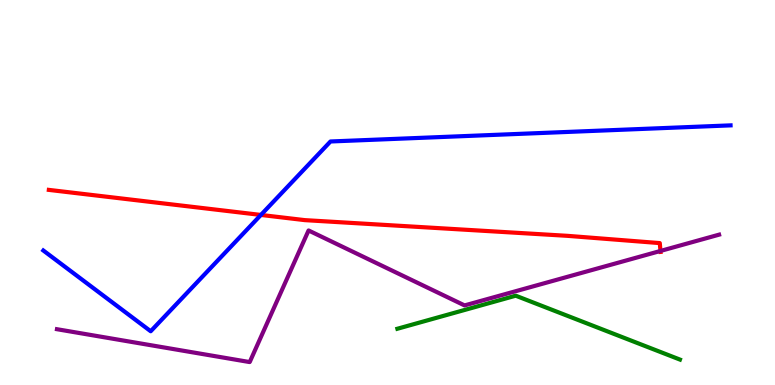[{'lines': ['blue', 'red'], 'intersections': [{'x': 3.37, 'y': 4.42}]}, {'lines': ['green', 'red'], 'intersections': []}, {'lines': ['purple', 'red'], 'intersections': [{'x': 8.52, 'y': 3.48}]}, {'lines': ['blue', 'green'], 'intersections': []}, {'lines': ['blue', 'purple'], 'intersections': []}, {'lines': ['green', 'purple'], 'intersections': []}]